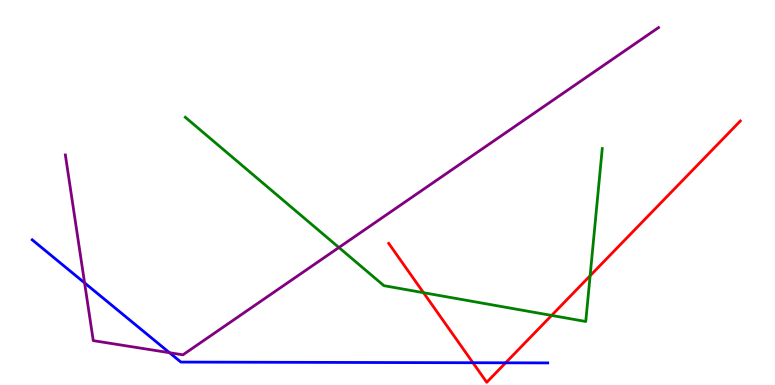[{'lines': ['blue', 'red'], 'intersections': [{'x': 6.1, 'y': 0.578}, {'x': 6.52, 'y': 0.576}]}, {'lines': ['green', 'red'], 'intersections': [{'x': 5.46, 'y': 2.4}, {'x': 7.12, 'y': 1.81}, {'x': 7.61, 'y': 2.84}]}, {'lines': ['purple', 'red'], 'intersections': []}, {'lines': ['blue', 'green'], 'intersections': []}, {'lines': ['blue', 'purple'], 'intersections': [{'x': 1.09, 'y': 2.65}, {'x': 2.19, 'y': 0.839}]}, {'lines': ['green', 'purple'], 'intersections': [{'x': 4.37, 'y': 3.57}]}]